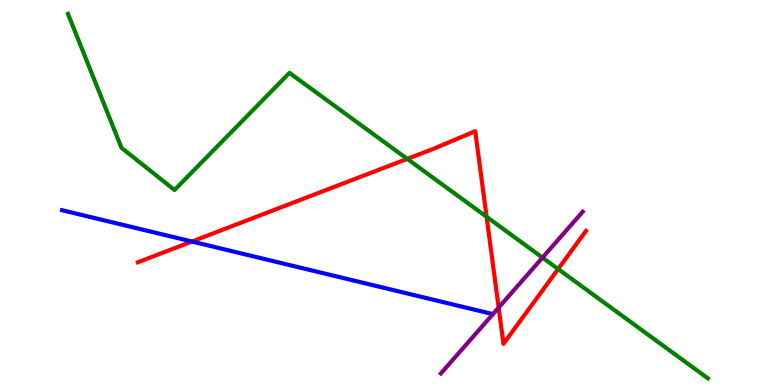[{'lines': ['blue', 'red'], 'intersections': [{'x': 2.48, 'y': 3.73}]}, {'lines': ['green', 'red'], 'intersections': [{'x': 5.25, 'y': 5.87}, {'x': 6.28, 'y': 4.37}, {'x': 7.2, 'y': 3.01}]}, {'lines': ['purple', 'red'], 'intersections': [{'x': 6.43, 'y': 2.01}]}, {'lines': ['blue', 'green'], 'intersections': []}, {'lines': ['blue', 'purple'], 'intersections': []}, {'lines': ['green', 'purple'], 'intersections': [{'x': 7.0, 'y': 3.31}]}]